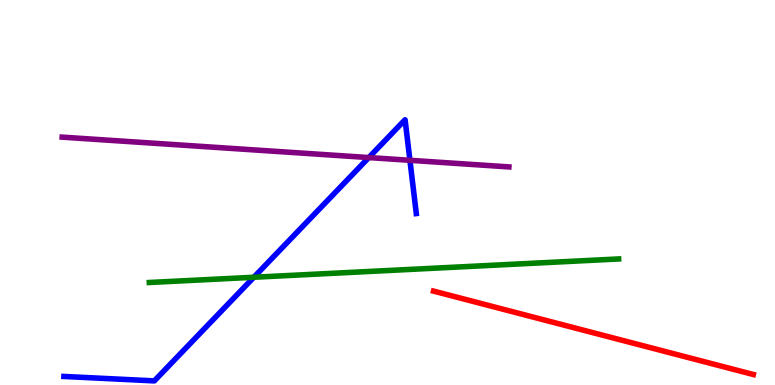[{'lines': ['blue', 'red'], 'intersections': []}, {'lines': ['green', 'red'], 'intersections': []}, {'lines': ['purple', 'red'], 'intersections': []}, {'lines': ['blue', 'green'], 'intersections': [{'x': 3.28, 'y': 2.8}]}, {'lines': ['blue', 'purple'], 'intersections': [{'x': 4.76, 'y': 5.91}, {'x': 5.29, 'y': 5.84}]}, {'lines': ['green', 'purple'], 'intersections': []}]